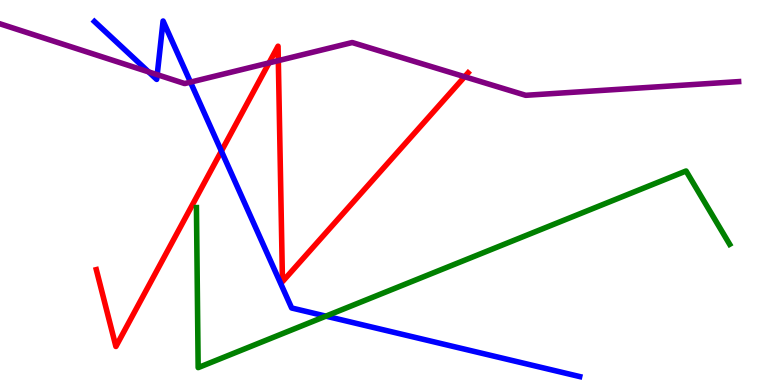[{'lines': ['blue', 'red'], 'intersections': [{'x': 2.86, 'y': 6.07}]}, {'lines': ['green', 'red'], 'intersections': []}, {'lines': ['purple', 'red'], 'intersections': [{'x': 3.47, 'y': 8.37}, {'x': 3.59, 'y': 8.43}, {'x': 6.0, 'y': 8.01}]}, {'lines': ['blue', 'green'], 'intersections': [{'x': 4.21, 'y': 1.79}]}, {'lines': ['blue', 'purple'], 'intersections': [{'x': 1.92, 'y': 8.13}, {'x': 2.03, 'y': 8.06}, {'x': 2.46, 'y': 7.87}]}, {'lines': ['green', 'purple'], 'intersections': []}]